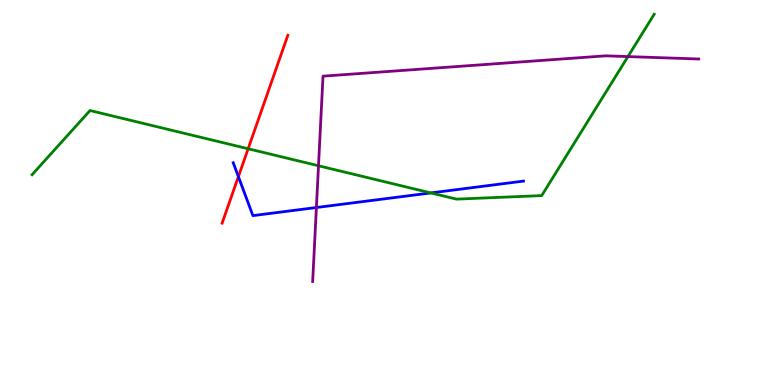[{'lines': ['blue', 'red'], 'intersections': [{'x': 3.08, 'y': 5.41}]}, {'lines': ['green', 'red'], 'intersections': [{'x': 3.2, 'y': 6.14}]}, {'lines': ['purple', 'red'], 'intersections': []}, {'lines': ['blue', 'green'], 'intersections': [{'x': 5.56, 'y': 4.99}]}, {'lines': ['blue', 'purple'], 'intersections': [{'x': 4.08, 'y': 4.61}]}, {'lines': ['green', 'purple'], 'intersections': [{'x': 4.11, 'y': 5.69}, {'x': 8.1, 'y': 8.53}]}]